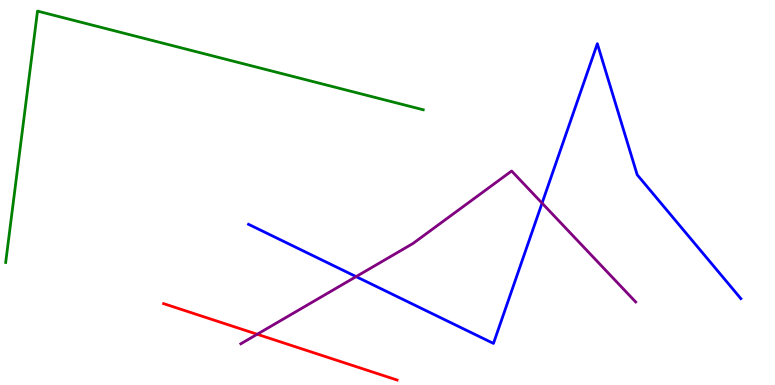[{'lines': ['blue', 'red'], 'intersections': []}, {'lines': ['green', 'red'], 'intersections': []}, {'lines': ['purple', 'red'], 'intersections': [{'x': 3.32, 'y': 1.32}]}, {'lines': ['blue', 'green'], 'intersections': []}, {'lines': ['blue', 'purple'], 'intersections': [{'x': 4.59, 'y': 2.82}, {'x': 6.99, 'y': 4.72}]}, {'lines': ['green', 'purple'], 'intersections': []}]